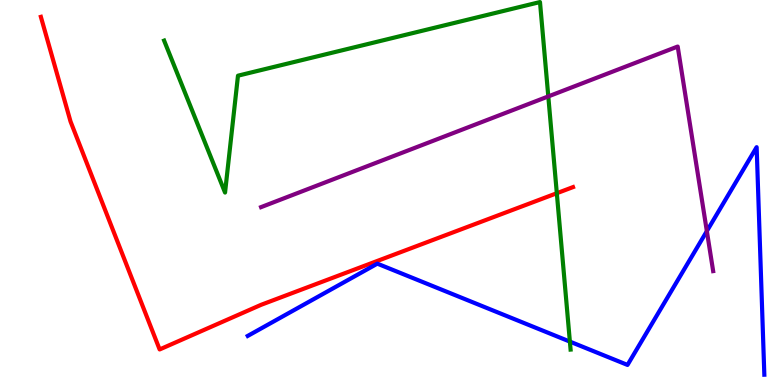[{'lines': ['blue', 'red'], 'intersections': []}, {'lines': ['green', 'red'], 'intersections': [{'x': 7.18, 'y': 4.98}]}, {'lines': ['purple', 'red'], 'intersections': []}, {'lines': ['blue', 'green'], 'intersections': [{'x': 7.35, 'y': 1.13}]}, {'lines': ['blue', 'purple'], 'intersections': [{'x': 9.12, 'y': 4.0}]}, {'lines': ['green', 'purple'], 'intersections': [{'x': 7.07, 'y': 7.5}]}]